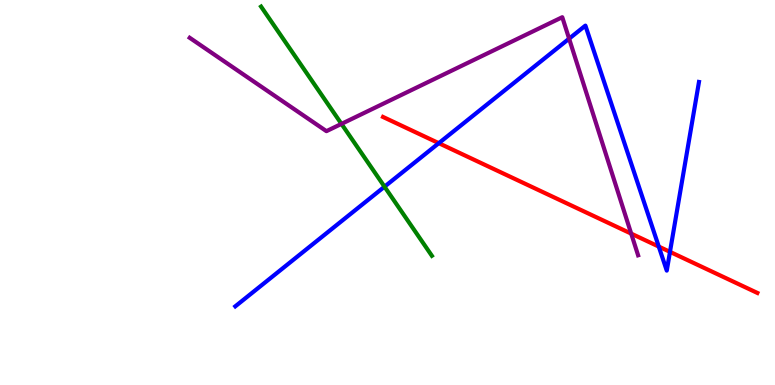[{'lines': ['blue', 'red'], 'intersections': [{'x': 5.66, 'y': 6.28}, {'x': 8.5, 'y': 3.6}, {'x': 8.64, 'y': 3.46}]}, {'lines': ['green', 'red'], 'intersections': []}, {'lines': ['purple', 'red'], 'intersections': [{'x': 8.14, 'y': 3.93}]}, {'lines': ['blue', 'green'], 'intersections': [{'x': 4.96, 'y': 5.15}]}, {'lines': ['blue', 'purple'], 'intersections': [{'x': 7.34, 'y': 9.0}]}, {'lines': ['green', 'purple'], 'intersections': [{'x': 4.41, 'y': 6.78}]}]